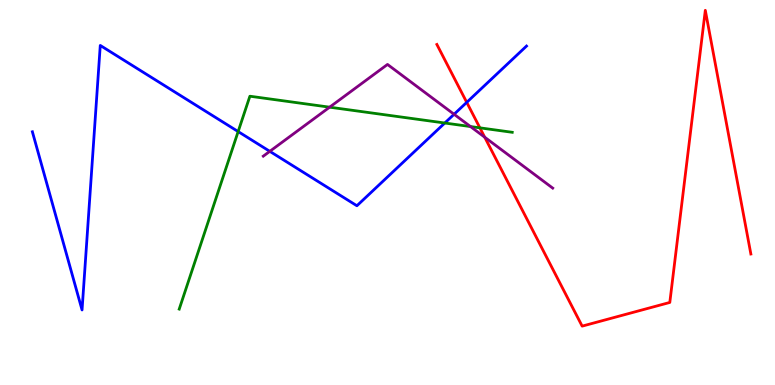[{'lines': ['blue', 'red'], 'intersections': [{'x': 6.02, 'y': 7.34}]}, {'lines': ['green', 'red'], 'intersections': [{'x': 6.19, 'y': 6.68}]}, {'lines': ['purple', 'red'], 'intersections': [{'x': 6.25, 'y': 6.44}]}, {'lines': ['blue', 'green'], 'intersections': [{'x': 3.07, 'y': 6.58}, {'x': 5.74, 'y': 6.8}]}, {'lines': ['blue', 'purple'], 'intersections': [{'x': 3.48, 'y': 6.07}, {'x': 5.86, 'y': 7.03}]}, {'lines': ['green', 'purple'], 'intersections': [{'x': 4.25, 'y': 7.22}, {'x': 6.07, 'y': 6.71}]}]